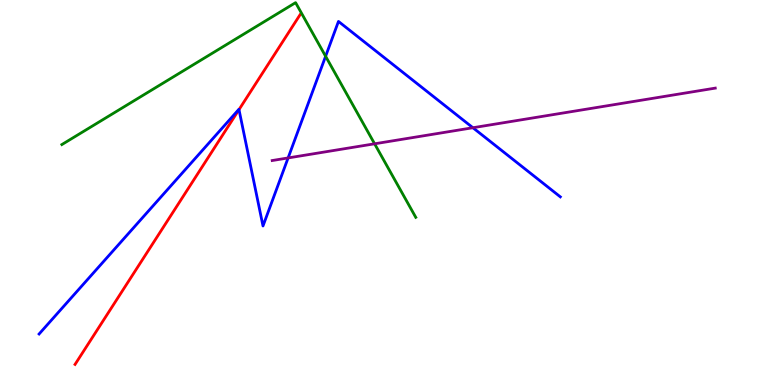[{'lines': ['blue', 'red'], 'intersections': [{'x': 3.08, 'y': 7.15}]}, {'lines': ['green', 'red'], 'intersections': []}, {'lines': ['purple', 'red'], 'intersections': []}, {'lines': ['blue', 'green'], 'intersections': [{'x': 4.2, 'y': 8.54}]}, {'lines': ['blue', 'purple'], 'intersections': [{'x': 3.72, 'y': 5.9}, {'x': 6.1, 'y': 6.68}]}, {'lines': ['green', 'purple'], 'intersections': [{'x': 4.83, 'y': 6.26}]}]